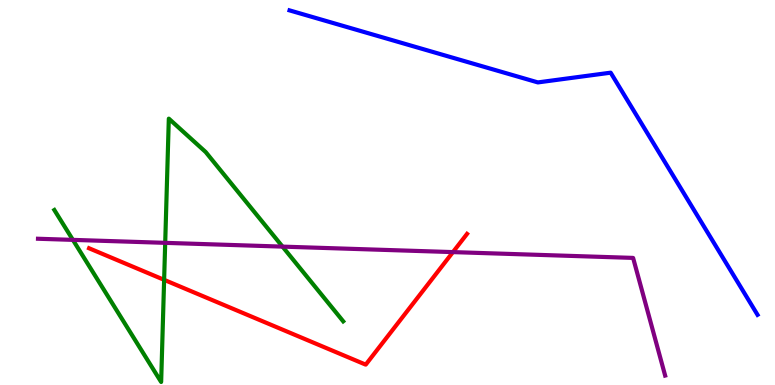[{'lines': ['blue', 'red'], 'intersections': []}, {'lines': ['green', 'red'], 'intersections': [{'x': 2.12, 'y': 2.73}]}, {'lines': ['purple', 'red'], 'intersections': [{'x': 5.84, 'y': 3.45}]}, {'lines': ['blue', 'green'], 'intersections': []}, {'lines': ['blue', 'purple'], 'intersections': []}, {'lines': ['green', 'purple'], 'intersections': [{'x': 0.94, 'y': 3.77}, {'x': 2.13, 'y': 3.69}, {'x': 3.65, 'y': 3.59}]}]